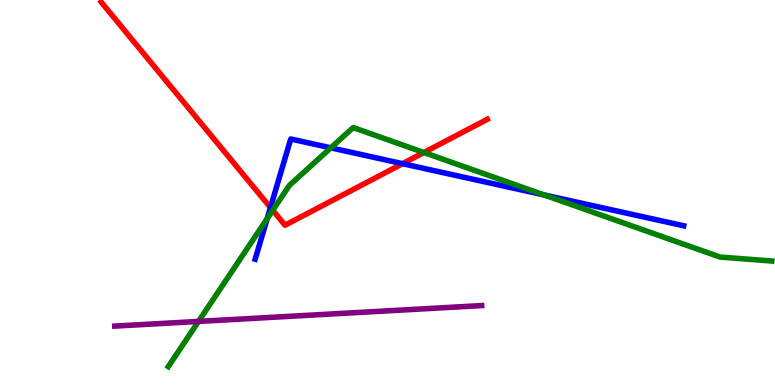[{'lines': ['blue', 'red'], 'intersections': [{'x': 3.49, 'y': 4.61}, {'x': 5.19, 'y': 5.75}]}, {'lines': ['green', 'red'], 'intersections': [{'x': 3.52, 'y': 4.54}, {'x': 5.47, 'y': 6.04}]}, {'lines': ['purple', 'red'], 'intersections': []}, {'lines': ['blue', 'green'], 'intersections': [{'x': 3.45, 'y': 4.32}, {'x': 4.27, 'y': 6.16}, {'x': 7.02, 'y': 4.94}]}, {'lines': ['blue', 'purple'], 'intersections': []}, {'lines': ['green', 'purple'], 'intersections': [{'x': 2.56, 'y': 1.65}]}]